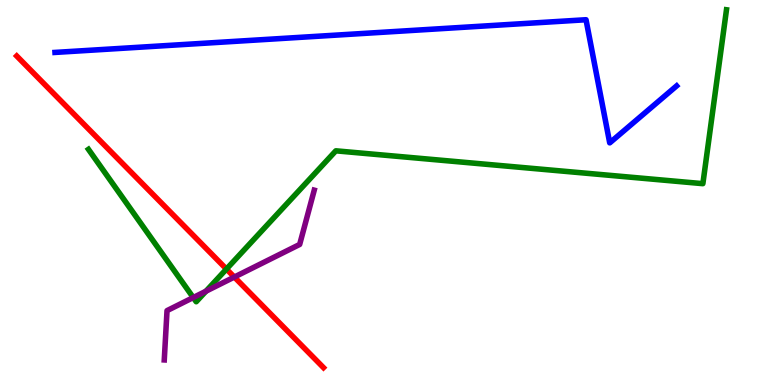[{'lines': ['blue', 'red'], 'intersections': []}, {'lines': ['green', 'red'], 'intersections': [{'x': 2.92, 'y': 3.01}]}, {'lines': ['purple', 'red'], 'intersections': [{'x': 3.02, 'y': 2.8}]}, {'lines': ['blue', 'green'], 'intersections': []}, {'lines': ['blue', 'purple'], 'intersections': []}, {'lines': ['green', 'purple'], 'intersections': [{'x': 2.49, 'y': 2.27}, {'x': 2.66, 'y': 2.44}]}]